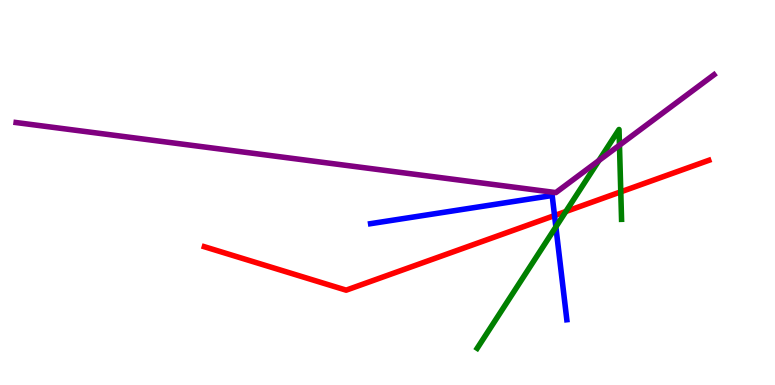[{'lines': ['blue', 'red'], 'intersections': [{'x': 7.16, 'y': 4.4}]}, {'lines': ['green', 'red'], 'intersections': [{'x': 7.3, 'y': 4.51}, {'x': 8.01, 'y': 5.02}]}, {'lines': ['purple', 'red'], 'intersections': []}, {'lines': ['blue', 'green'], 'intersections': [{'x': 7.17, 'y': 4.11}]}, {'lines': ['blue', 'purple'], 'intersections': []}, {'lines': ['green', 'purple'], 'intersections': [{'x': 7.73, 'y': 5.83}, {'x': 7.99, 'y': 6.23}]}]